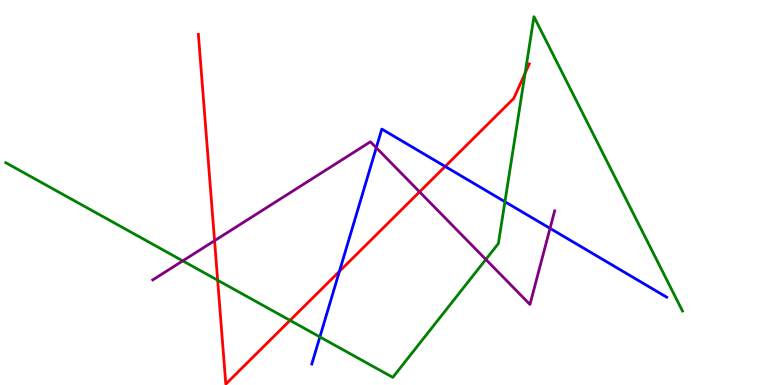[{'lines': ['blue', 'red'], 'intersections': [{'x': 4.38, 'y': 2.95}, {'x': 5.74, 'y': 5.68}]}, {'lines': ['green', 'red'], 'intersections': [{'x': 2.81, 'y': 2.72}, {'x': 3.74, 'y': 1.68}, {'x': 6.78, 'y': 8.1}]}, {'lines': ['purple', 'red'], 'intersections': [{'x': 2.77, 'y': 3.75}, {'x': 5.41, 'y': 5.02}]}, {'lines': ['blue', 'green'], 'intersections': [{'x': 4.13, 'y': 1.25}, {'x': 6.52, 'y': 4.76}]}, {'lines': ['blue', 'purple'], 'intersections': [{'x': 4.86, 'y': 6.16}, {'x': 7.1, 'y': 4.07}]}, {'lines': ['green', 'purple'], 'intersections': [{'x': 2.36, 'y': 3.22}, {'x': 6.27, 'y': 3.26}]}]